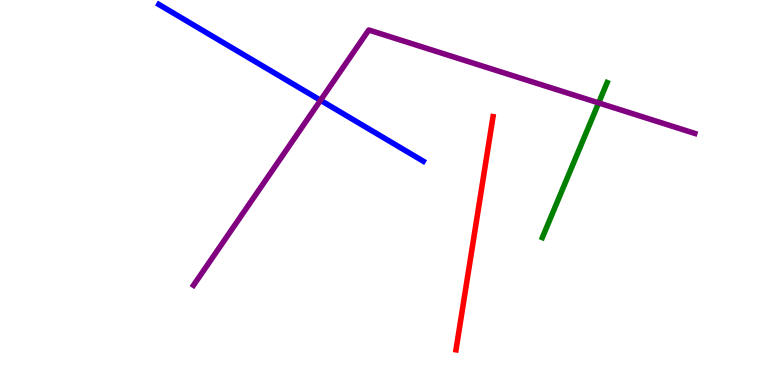[{'lines': ['blue', 'red'], 'intersections': []}, {'lines': ['green', 'red'], 'intersections': []}, {'lines': ['purple', 'red'], 'intersections': []}, {'lines': ['blue', 'green'], 'intersections': []}, {'lines': ['blue', 'purple'], 'intersections': [{'x': 4.14, 'y': 7.4}]}, {'lines': ['green', 'purple'], 'intersections': [{'x': 7.72, 'y': 7.33}]}]